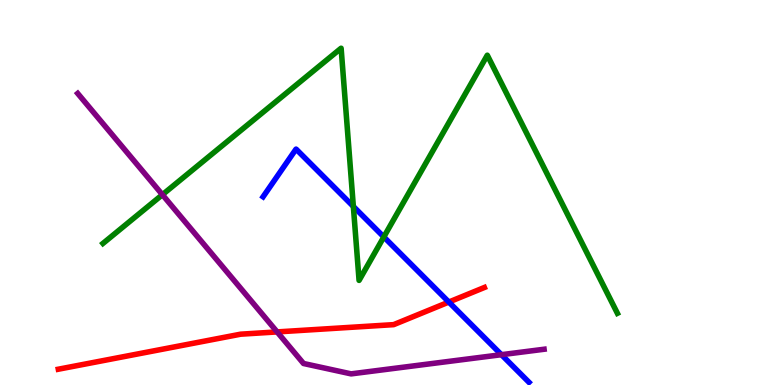[{'lines': ['blue', 'red'], 'intersections': [{'x': 5.79, 'y': 2.15}]}, {'lines': ['green', 'red'], 'intersections': []}, {'lines': ['purple', 'red'], 'intersections': [{'x': 3.58, 'y': 1.38}]}, {'lines': ['blue', 'green'], 'intersections': [{'x': 4.56, 'y': 4.64}, {'x': 4.95, 'y': 3.85}]}, {'lines': ['blue', 'purple'], 'intersections': [{'x': 6.47, 'y': 0.787}]}, {'lines': ['green', 'purple'], 'intersections': [{'x': 2.1, 'y': 4.94}]}]